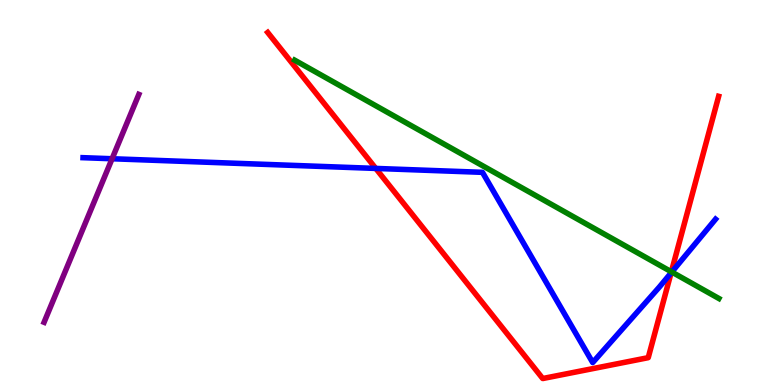[{'lines': ['blue', 'red'], 'intersections': [{'x': 4.85, 'y': 5.63}, {'x': 8.66, 'y': 2.91}]}, {'lines': ['green', 'red'], 'intersections': [{'x': 8.66, 'y': 2.94}]}, {'lines': ['purple', 'red'], 'intersections': []}, {'lines': ['blue', 'green'], 'intersections': [{'x': 8.67, 'y': 2.93}]}, {'lines': ['blue', 'purple'], 'intersections': [{'x': 1.45, 'y': 5.88}]}, {'lines': ['green', 'purple'], 'intersections': []}]